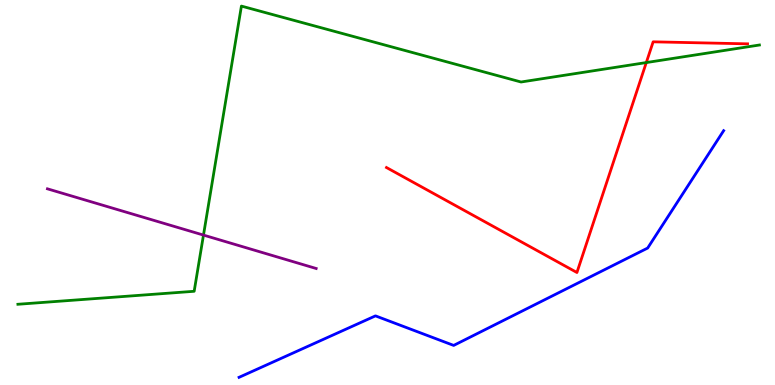[{'lines': ['blue', 'red'], 'intersections': []}, {'lines': ['green', 'red'], 'intersections': [{'x': 8.34, 'y': 8.37}]}, {'lines': ['purple', 'red'], 'intersections': []}, {'lines': ['blue', 'green'], 'intersections': []}, {'lines': ['blue', 'purple'], 'intersections': []}, {'lines': ['green', 'purple'], 'intersections': [{'x': 2.63, 'y': 3.89}]}]